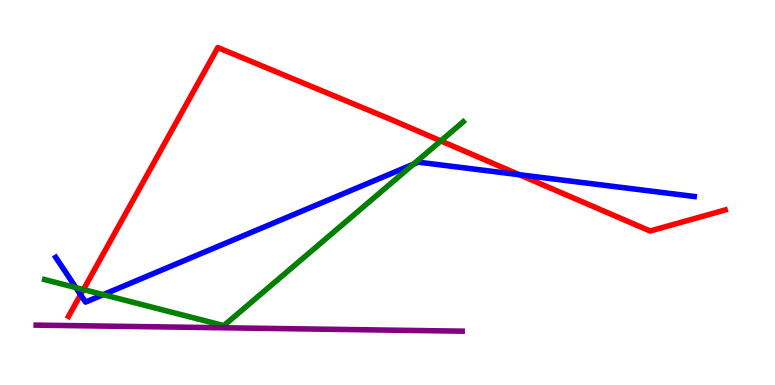[{'lines': ['blue', 'red'], 'intersections': [{'x': 1.04, 'y': 2.35}, {'x': 6.7, 'y': 5.46}]}, {'lines': ['green', 'red'], 'intersections': [{'x': 1.08, 'y': 2.48}, {'x': 5.69, 'y': 6.34}]}, {'lines': ['purple', 'red'], 'intersections': []}, {'lines': ['blue', 'green'], 'intersections': [{'x': 0.979, 'y': 2.53}, {'x': 1.33, 'y': 2.35}, {'x': 5.33, 'y': 5.73}]}, {'lines': ['blue', 'purple'], 'intersections': []}, {'lines': ['green', 'purple'], 'intersections': []}]